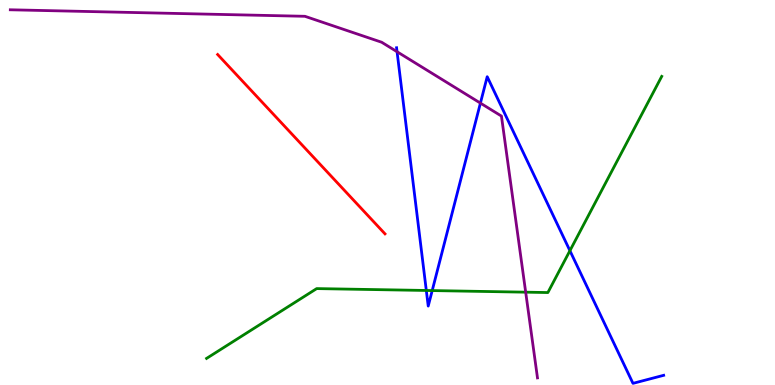[{'lines': ['blue', 'red'], 'intersections': []}, {'lines': ['green', 'red'], 'intersections': []}, {'lines': ['purple', 'red'], 'intersections': []}, {'lines': ['blue', 'green'], 'intersections': [{'x': 5.5, 'y': 2.46}, {'x': 5.58, 'y': 2.45}, {'x': 7.35, 'y': 3.49}]}, {'lines': ['blue', 'purple'], 'intersections': [{'x': 5.12, 'y': 8.66}, {'x': 6.2, 'y': 7.32}]}, {'lines': ['green', 'purple'], 'intersections': [{'x': 6.78, 'y': 2.41}]}]